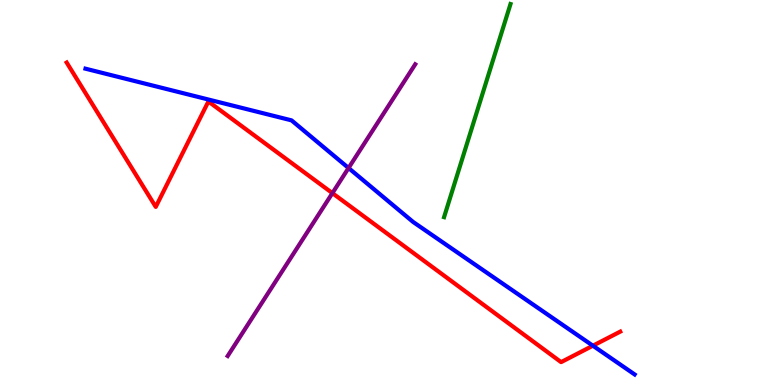[{'lines': ['blue', 'red'], 'intersections': [{'x': 7.65, 'y': 1.02}]}, {'lines': ['green', 'red'], 'intersections': []}, {'lines': ['purple', 'red'], 'intersections': [{'x': 4.29, 'y': 4.98}]}, {'lines': ['blue', 'green'], 'intersections': []}, {'lines': ['blue', 'purple'], 'intersections': [{'x': 4.5, 'y': 5.64}]}, {'lines': ['green', 'purple'], 'intersections': []}]